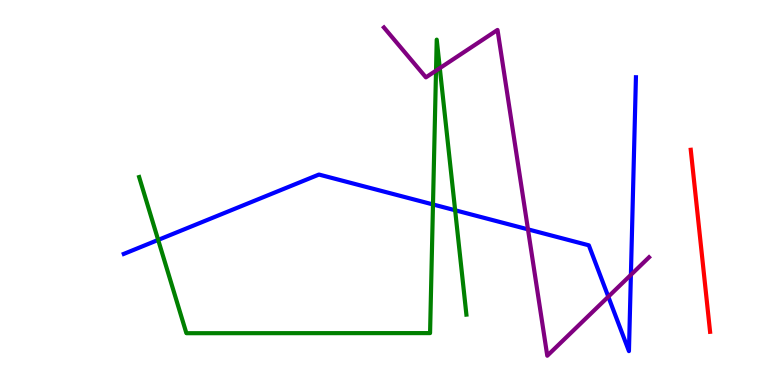[{'lines': ['blue', 'red'], 'intersections': []}, {'lines': ['green', 'red'], 'intersections': []}, {'lines': ['purple', 'red'], 'intersections': []}, {'lines': ['blue', 'green'], 'intersections': [{'x': 2.04, 'y': 3.77}, {'x': 5.59, 'y': 4.69}, {'x': 5.87, 'y': 4.54}]}, {'lines': ['blue', 'purple'], 'intersections': [{'x': 6.81, 'y': 4.04}, {'x': 7.85, 'y': 2.29}, {'x': 8.14, 'y': 2.86}]}, {'lines': ['green', 'purple'], 'intersections': [{'x': 5.63, 'y': 8.16}, {'x': 5.67, 'y': 8.23}]}]